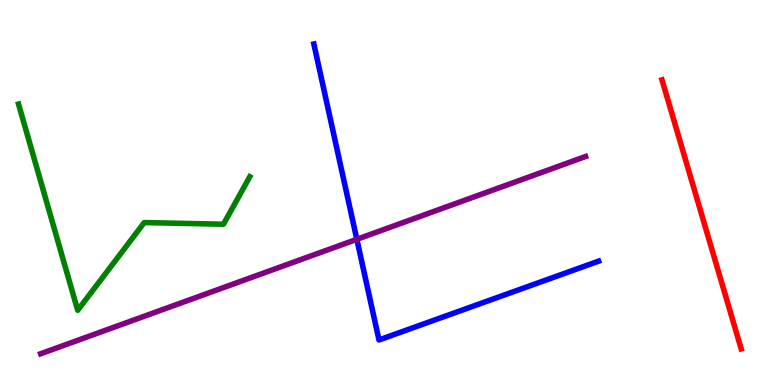[{'lines': ['blue', 'red'], 'intersections': []}, {'lines': ['green', 'red'], 'intersections': []}, {'lines': ['purple', 'red'], 'intersections': []}, {'lines': ['blue', 'green'], 'intersections': []}, {'lines': ['blue', 'purple'], 'intersections': [{'x': 4.6, 'y': 3.78}]}, {'lines': ['green', 'purple'], 'intersections': []}]